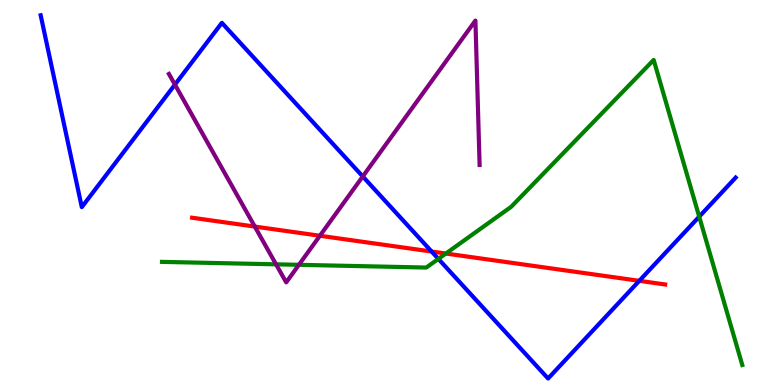[{'lines': ['blue', 'red'], 'intersections': [{'x': 5.57, 'y': 3.47}, {'x': 8.25, 'y': 2.71}]}, {'lines': ['green', 'red'], 'intersections': [{'x': 5.75, 'y': 3.41}]}, {'lines': ['purple', 'red'], 'intersections': [{'x': 3.29, 'y': 4.11}, {'x': 4.13, 'y': 3.88}]}, {'lines': ['blue', 'green'], 'intersections': [{'x': 5.66, 'y': 3.28}, {'x': 9.02, 'y': 4.37}]}, {'lines': ['blue', 'purple'], 'intersections': [{'x': 2.26, 'y': 7.8}, {'x': 4.68, 'y': 5.42}]}, {'lines': ['green', 'purple'], 'intersections': [{'x': 3.56, 'y': 3.13}, {'x': 3.86, 'y': 3.12}]}]